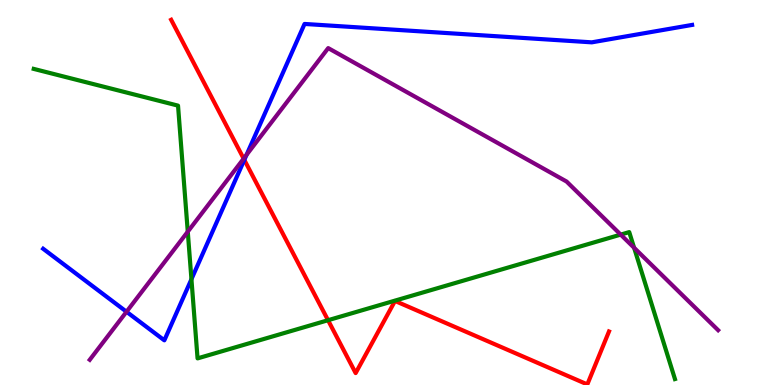[{'lines': ['blue', 'red'], 'intersections': [{'x': 3.15, 'y': 5.85}]}, {'lines': ['green', 'red'], 'intersections': [{'x': 4.23, 'y': 1.68}]}, {'lines': ['purple', 'red'], 'intersections': [{'x': 3.14, 'y': 5.88}]}, {'lines': ['blue', 'green'], 'intersections': [{'x': 2.47, 'y': 2.75}]}, {'lines': ['blue', 'purple'], 'intersections': [{'x': 1.63, 'y': 1.9}, {'x': 3.18, 'y': 5.98}]}, {'lines': ['green', 'purple'], 'intersections': [{'x': 2.42, 'y': 3.98}, {'x': 8.01, 'y': 3.91}, {'x': 8.18, 'y': 3.56}]}]